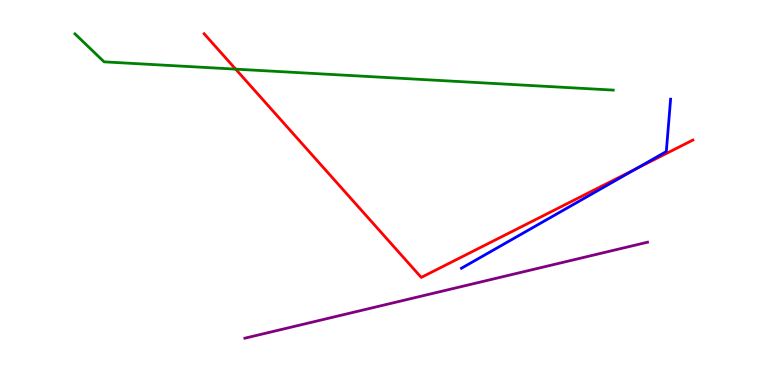[{'lines': ['blue', 'red'], 'intersections': [{'x': 8.21, 'y': 5.61}]}, {'lines': ['green', 'red'], 'intersections': [{'x': 3.04, 'y': 8.2}]}, {'lines': ['purple', 'red'], 'intersections': []}, {'lines': ['blue', 'green'], 'intersections': []}, {'lines': ['blue', 'purple'], 'intersections': []}, {'lines': ['green', 'purple'], 'intersections': []}]